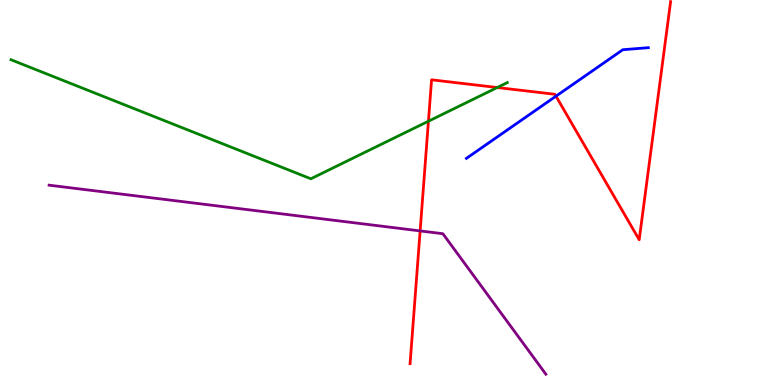[{'lines': ['blue', 'red'], 'intersections': [{'x': 7.17, 'y': 7.5}]}, {'lines': ['green', 'red'], 'intersections': [{'x': 5.53, 'y': 6.85}, {'x': 6.42, 'y': 7.73}]}, {'lines': ['purple', 'red'], 'intersections': [{'x': 5.42, 'y': 4.0}]}, {'lines': ['blue', 'green'], 'intersections': []}, {'lines': ['blue', 'purple'], 'intersections': []}, {'lines': ['green', 'purple'], 'intersections': []}]